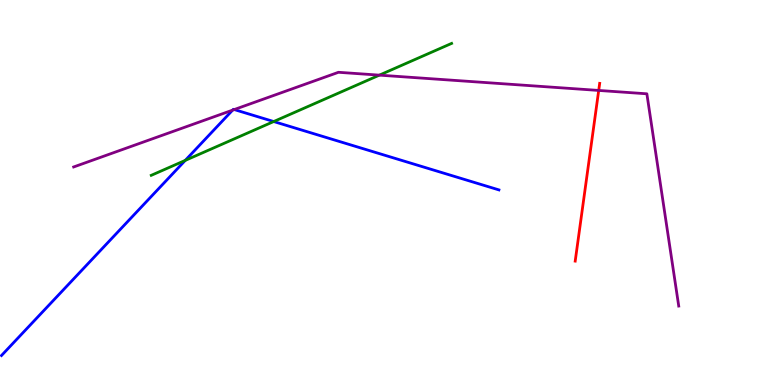[{'lines': ['blue', 'red'], 'intersections': []}, {'lines': ['green', 'red'], 'intersections': []}, {'lines': ['purple', 'red'], 'intersections': [{'x': 7.73, 'y': 7.65}]}, {'lines': ['blue', 'green'], 'intersections': [{'x': 2.39, 'y': 5.83}, {'x': 3.53, 'y': 6.84}]}, {'lines': ['blue', 'purple'], 'intersections': [{'x': 3.0, 'y': 7.14}, {'x': 3.02, 'y': 7.15}]}, {'lines': ['green', 'purple'], 'intersections': [{'x': 4.89, 'y': 8.05}]}]